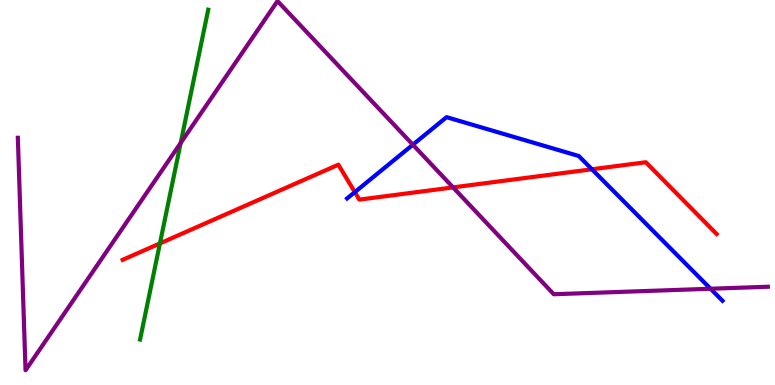[{'lines': ['blue', 'red'], 'intersections': [{'x': 4.58, 'y': 5.01}, {'x': 7.64, 'y': 5.6}]}, {'lines': ['green', 'red'], 'intersections': [{'x': 2.06, 'y': 3.68}]}, {'lines': ['purple', 'red'], 'intersections': [{'x': 5.85, 'y': 5.13}]}, {'lines': ['blue', 'green'], 'intersections': []}, {'lines': ['blue', 'purple'], 'intersections': [{'x': 5.33, 'y': 6.24}, {'x': 9.17, 'y': 2.5}]}, {'lines': ['green', 'purple'], 'intersections': [{'x': 2.33, 'y': 6.29}]}]